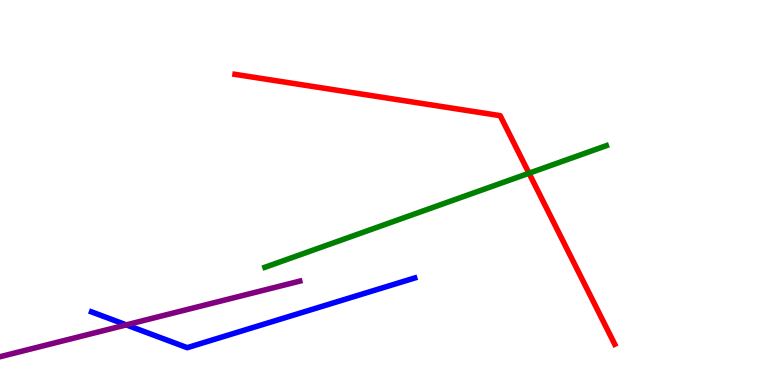[{'lines': ['blue', 'red'], 'intersections': []}, {'lines': ['green', 'red'], 'intersections': [{'x': 6.83, 'y': 5.5}]}, {'lines': ['purple', 'red'], 'intersections': []}, {'lines': ['blue', 'green'], 'intersections': []}, {'lines': ['blue', 'purple'], 'intersections': [{'x': 1.63, 'y': 1.56}]}, {'lines': ['green', 'purple'], 'intersections': []}]